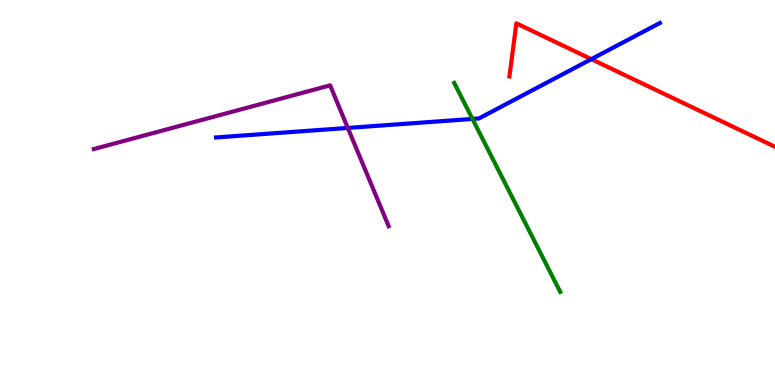[{'lines': ['blue', 'red'], 'intersections': [{'x': 7.63, 'y': 8.46}]}, {'lines': ['green', 'red'], 'intersections': []}, {'lines': ['purple', 'red'], 'intersections': []}, {'lines': ['blue', 'green'], 'intersections': [{'x': 6.1, 'y': 6.91}]}, {'lines': ['blue', 'purple'], 'intersections': [{'x': 4.49, 'y': 6.68}]}, {'lines': ['green', 'purple'], 'intersections': []}]